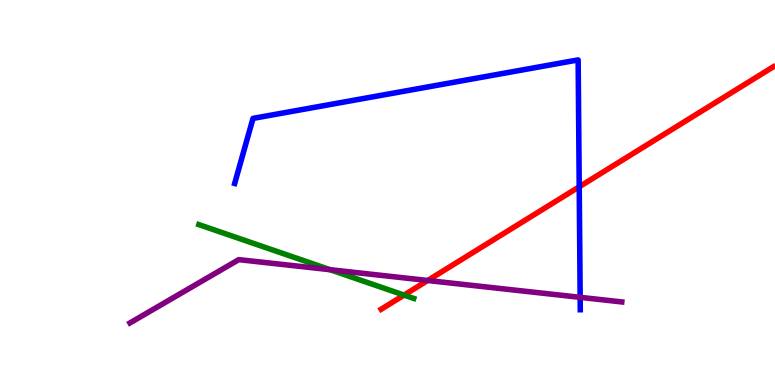[{'lines': ['blue', 'red'], 'intersections': [{'x': 7.47, 'y': 5.15}]}, {'lines': ['green', 'red'], 'intersections': [{'x': 5.21, 'y': 2.34}]}, {'lines': ['purple', 'red'], 'intersections': [{'x': 5.52, 'y': 2.71}]}, {'lines': ['blue', 'green'], 'intersections': []}, {'lines': ['blue', 'purple'], 'intersections': [{'x': 7.49, 'y': 2.28}]}, {'lines': ['green', 'purple'], 'intersections': [{'x': 4.26, 'y': 2.99}]}]